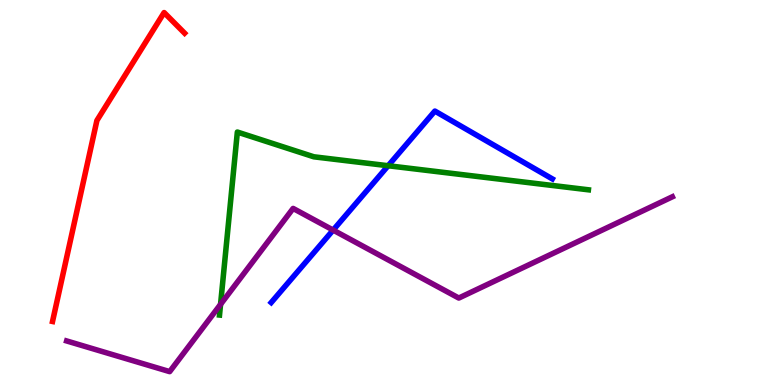[{'lines': ['blue', 'red'], 'intersections': []}, {'lines': ['green', 'red'], 'intersections': []}, {'lines': ['purple', 'red'], 'intersections': []}, {'lines': ['blue', 'green'], 'intersections': [{'x': 5.01, 'y': 5.7}]}, {'lines': ['blue', 'purple'], 'intersections': [{'x': 4.3, 'y': 4.02}]}, {'lines': ['green', 'purple'], 'intersections': [{'x': 2.85, 'y': 2.09}]}]